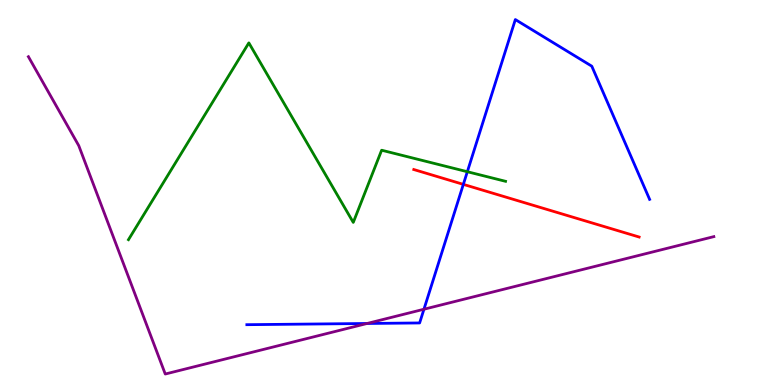[{'lines': ['blue', 'red'], 'intersections': [{'x': 5.98, 'y': 5.21}]}, {'lines': ['green', 'red'], 'intersections': []}, {'lines': ['purple', 'red'], 'intersections': []}, {'lines': ['blue', 'green'], 'intersections': [{'x': 6.03, 'y': 5.54}]}, {'lines': ['blue', 'purple'], 'intersections': [{'x': 4.74, 'y': 1.6}, {'x': 5.47, 'y': 1.97}]}, {'lines': ['green', 'purple'], 'intersections': []}]